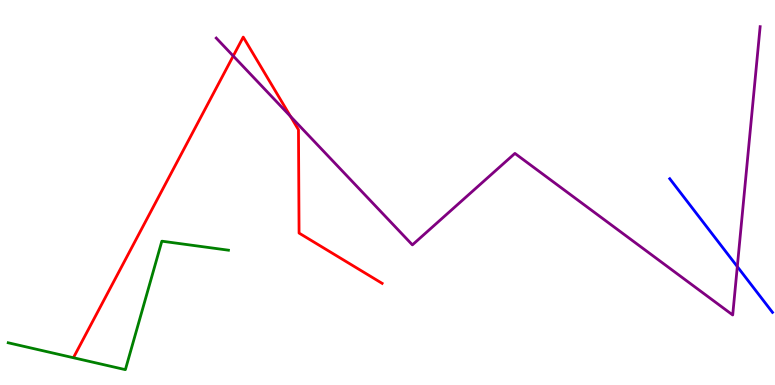[{'lines': ['blue', 'red'], 'intersections': []}, {'lines': ['green', 'red'], 'intersections': []}, {'lines': ['purple', 'red'], 'intersections': [{'x': 3.01, 'y': 8.55}, {'x': 3.75, 'y': 6.98}]}, {'lines': ['blue', 'green'], 'intersections': []}, {'lines': ['blue', 'purple'], 'intersections': [{'x': 9.51, 'y': 3.08}]}, {'lines': ['green', 'purple'], 'intersections': []}]